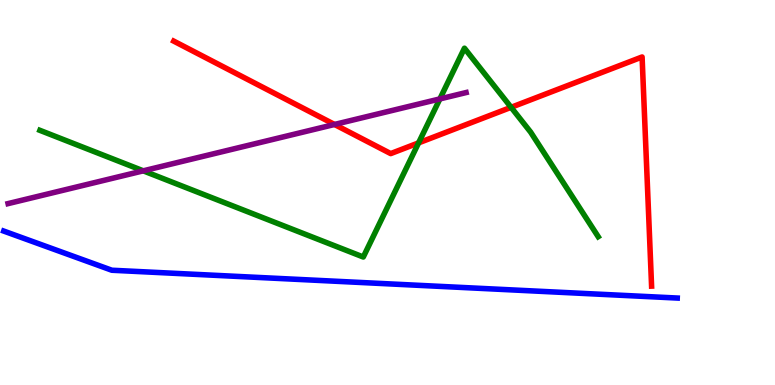[{'lines': ['blue', 'red'], 'intersections': []}, {'lines': ['green', 'red'], 'intersections': [{'x': 5.4, 'y': 6.29}, {'x': 6.59, 'y': 7.21}]}, {'lines': ['purple', 'red'], 'intersections': [{'x': 4.32, 'y': 6.77}]}, {'lines': ['blue', 'green'], 'intersections': []}, {'lines': ['blue', 'purple'], 'intersections': []}, {'lines': ['green', 'purple'], 'intersections': [{'x': 1.85, 'y': 5.56}, {'x': 5.68, 'y': 7.43}]}]